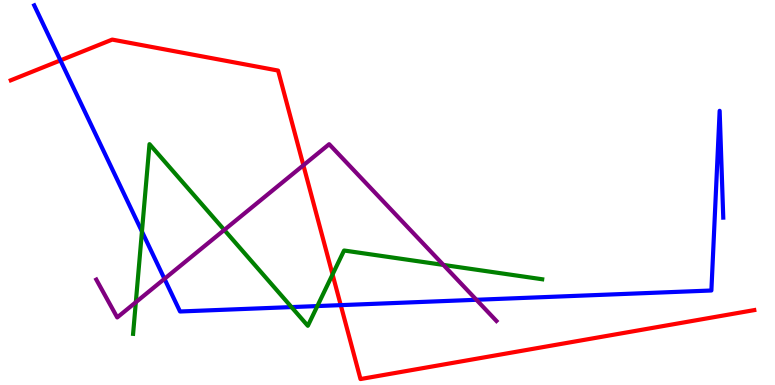[{'lines': ['blue', 'red'], 'intersections': [{'x': 0.78, 'y': 8.43}, {'x': 4.4, 'y': 2.07}]}, {'lines': ['green', 'red'], 'intersections': [{'x': 4.29, 'y': 2.87}]}, {'lines': ['purple', 'red'], 'intersections': [{'x': 3.91, 'y': 5.71}]}, {'lines': ['blue', 'green'], 'intersections': [{'x': 1.83, 'y': 3.99}, {'x': 3.76, 'y': 2.02}, {'x': 4.09, 'y': 2.05}]}, {'lines': ['blue', 'purple'], 'intersections': [{'x': 2.12, 'y': 2.76}, {'x': 6.15, 'y': 2.21}]}, {'lines': ['green', 'purple'], 'intersections': [{'x': 1.75, 'y': 2.15}, {'x': 2.89, 'y': 4.03}, {'x': 5.72, 'y': 3.12}]}]